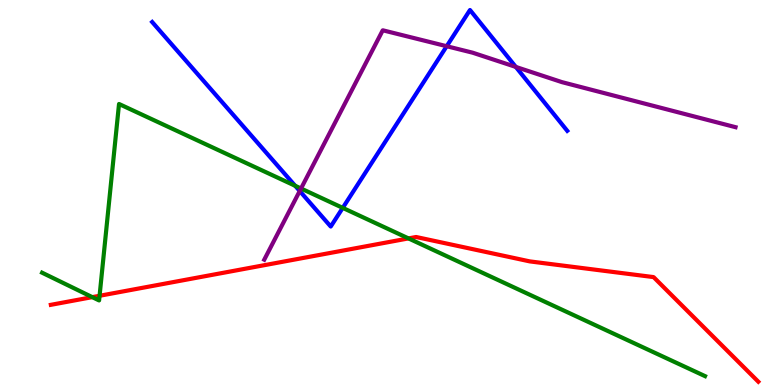[{'lines': ['blue', 'red'], 'intersections': []}, {'lines': ['green', 'red'], 'intersections': [{'x': 1.19, 'y': 2.28}, {'x': 1.28, 'y': 2.32}, {'x': 5.27, 'y': 3.81}]}, {'lines': ['purple', 'red'], 'intersections': []}, {'lines': ['blue', 'green'], 'intersections': [{'x': 3.81, 'y': 5.17}, {'x': 4.42, 'y': 4.6}]}, {'lines': ['blue', 'purple'], 'intersections': [{'x': 3.87, 'y': 5.04}, {'x': 5.76, 'y': 8.8}, {'x': 6.66, 'y': 8.26}]}, {'lines': ['green', 'purple'], 'intersections': [{'x': 3.88, 'y': 5.1}]}]